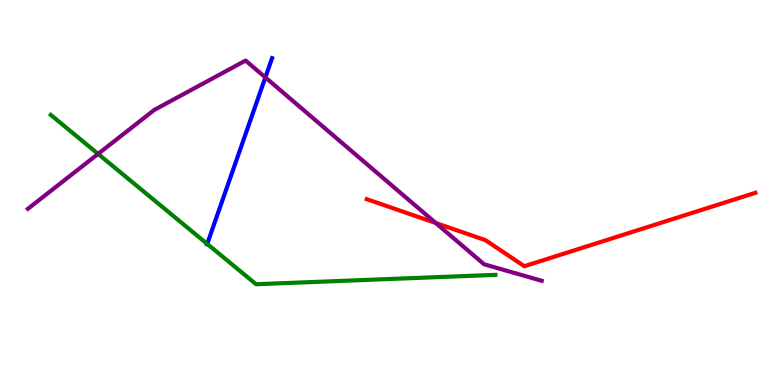[{'lines': ['blue', 'red'], 'intersections': []}, {'lines': ['green', 'red'], 'intersections': []}, {'lines': ['purple', 'red'], 'intersections': [{'x': 5.62, 'y': 4.21}]}, {'lines': ['blue', 'green'], 'intersections': [{'x': 2.67, 'y': 3.66}]}, {'lines': ['blue', 'purple'], 'intersections': [{'x': 3.42, 'y': 7.99}]}, {'lines': ['green', 'purple'], 'intersections': [{'x': 1.27, 'y': 6.0}]}]